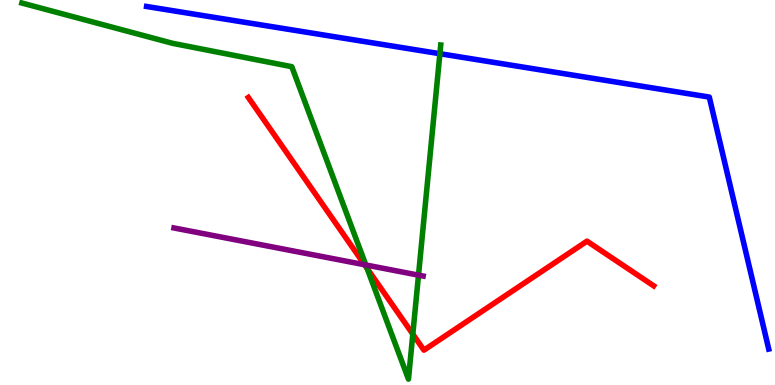[{'lines': ['blue', 'red'], 'intersections': []}, {'lines': ['green', 'red'], 'intersections': [{'x': 4.74, 'y': 3.03}, {'x': 5.33, 'y': 1.32}]}, {'lines': ['purple', 'red'], 'intersections': [{'x': 4.7, 'y': 3.12}]}, {'lines': ['blue', 'green'], 'intersections': [{'x': 5.68, 'y': 8.61}]}, {'lines': ['blue', 'purple'], 'intersections': []}, {'lines': ['green', 'purple'], 'intersections': [{'x': 4.72, 'y': 3.12}, {'x': 5.4, 'y': 2.85}]}]